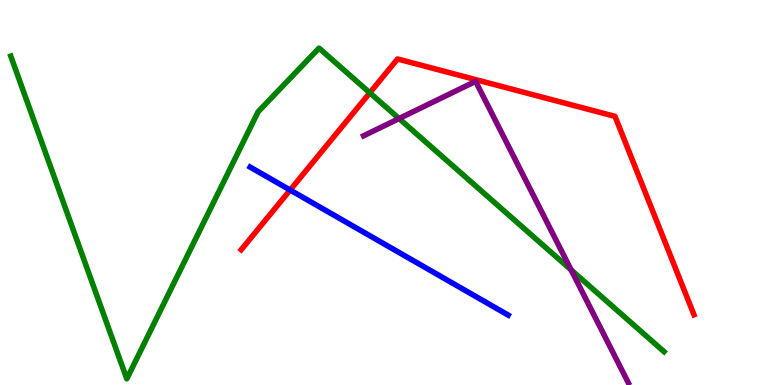[{'lines': ['blue', 'red'], 'intersections': [{'x': 3.74, 'y': 5.06}]}, {'lines': ['green', 'red'], 'intersections': [{'x': 4.77, 'y': 7.59}]}, {'lines': ['purple', 'red'], 'intersections': []}, {'lines': ['blue', 'green'], 'intersections': []}, {'lines': ['blue', 'purple'], 'intersections': []}, {'lines': ['green', 'purple'], 'intersections': [{'x': 5.15, 'y': 6.92}, {'x': 7.37, 'y': 2.99}]}]